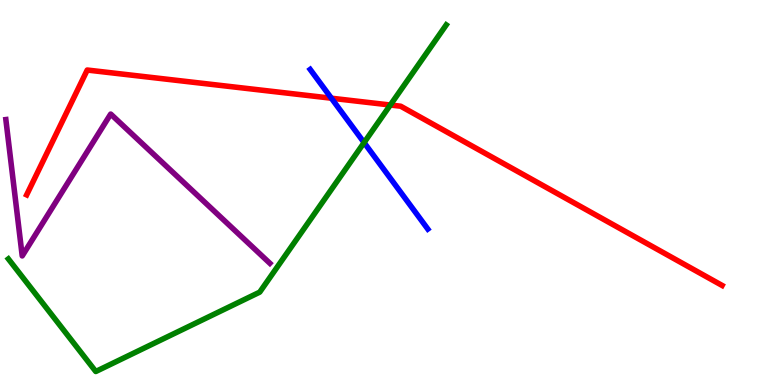[{'lines': ['blue', 'red'], 'intersections': [{'x': 4.28, 'y': 7.45}]}, {'lines': ['green', 'red'], 'intersections': [{'x': 5.04, 'y': 7.27}]}, {'lines': ['purple', 'red'], 'intersections': []}, {'lines': ['blue', 'green'], 'intersections': [{'x': 4.7, 'y': 6.3}]}, {'lines': ['blue', 'purple'], 'intersections': []}, {'lines': ['green', 'purple'], 'intersections': []}]